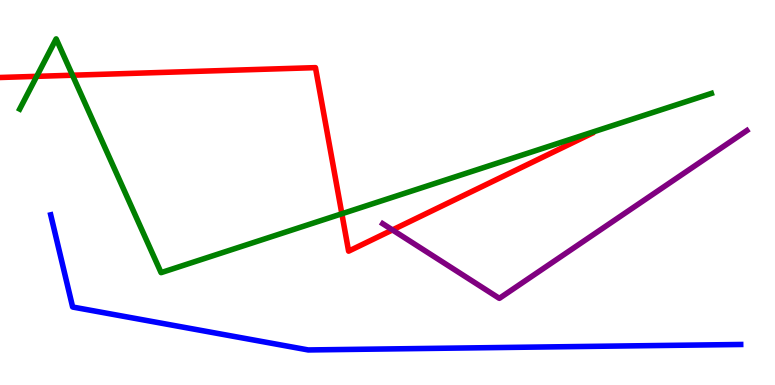[{'lines': ['blue', 'red'], 'intersections': []}, {'lines': ['green', 'red'], 'intersections': [{'x': 0.474, 'y': 8.02}, {'x': 0.935, 'y': 8.05}, {'x': 4.41, 'y': 4.45}]}, {'lines': ['purple', 'red'], 'intersections': [{'x': 5.06, 'y': 4.03}]}, {'lines': ['blue', 'green'], 'intersections': []}, {'lines': ['blue', 'purple'], 'intersections': []}, {'lines': ['green', 'purple'], 'intersections': []}]